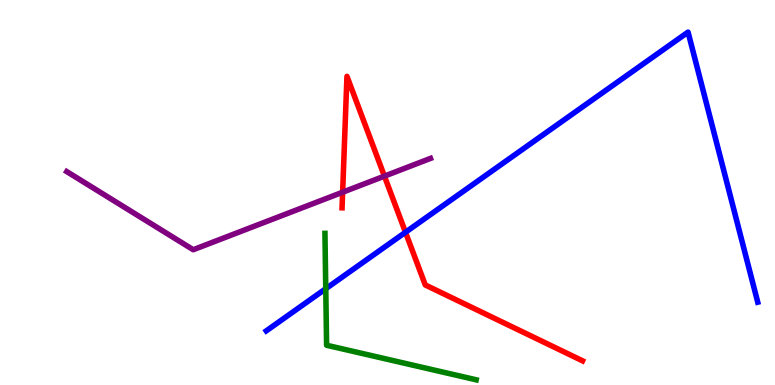[{'lines': ['blue', 'red'], 'intersections': [{'x': 5.23, 'y': 3.97}]}, {'lines': ['green', 'red'], 'intersections': []}, {'lines': ['purple', 'red'], 'intersections': [{'x': 4.42, 'y': 5.01}, {'x': 4.96, 'y': 5.43}]}, {'lines': ['blue', 'green'], 'intersections': [{'x': 4.2, 'y': 2.5}]}, {'lines': ['blue', 'purple'], 'intersections': []}, {'lines': ['green', 'purple'], 'intersections': []}]